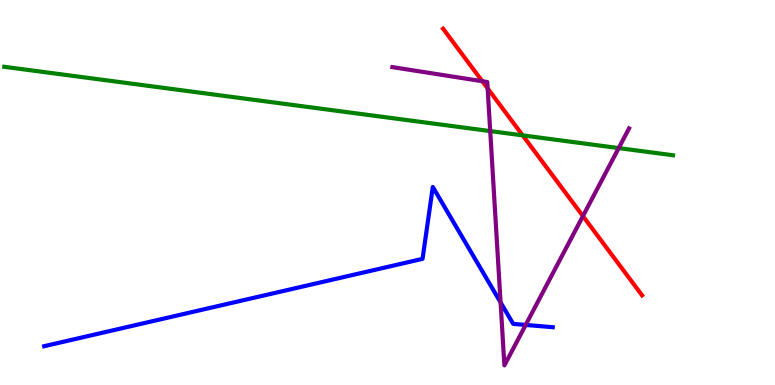[{'lines': ['blue', 'red'], 'intersections': []}, {'lines': ['green', 'red'], 'intersections': [{'x': 6.74, 'y': 6.48}]}, {'lines': ['purple', 'red'], 'intersections': [{'x': 6.22, 'y': 7.89}, {'x': 6.29, 'y': 7.7}, {'x': 7.52, 'y': 4.39}]}, {'lines': ['blue', 'green'], 'intersections': []}, {'lines': ['blue', 'purple'], 'intersections': [{'x': 6.46, 'y': 2.15}, {'x': 6.78, 'y': 1.56}]}, {'lines': ['green', 'purple'], 'intersections': [{'x': 6.33, 'y': 6.6}, {'x': 7.98, 'y': 6.15}]}]